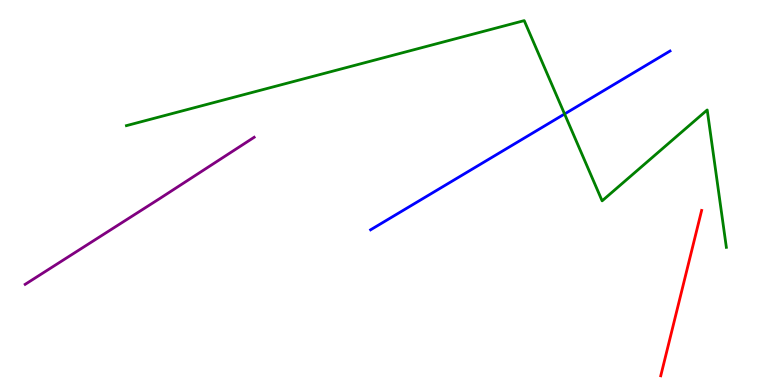[{'lines': ['blue', 'red'], 'intersections': []}, {'lines': ['green', 'red'], 'intersections': []}, {'lines': ['purple', 'red'], 'intersections': []}, {'lines': ['blue', 'green'], 'intersections': [{'x': 7.28, 'y': 7.04}]}, {'lines': ['blue', 'purple'], 'intersections': []}, {'lines': ['green', 'purple'], 'intersections': []}]